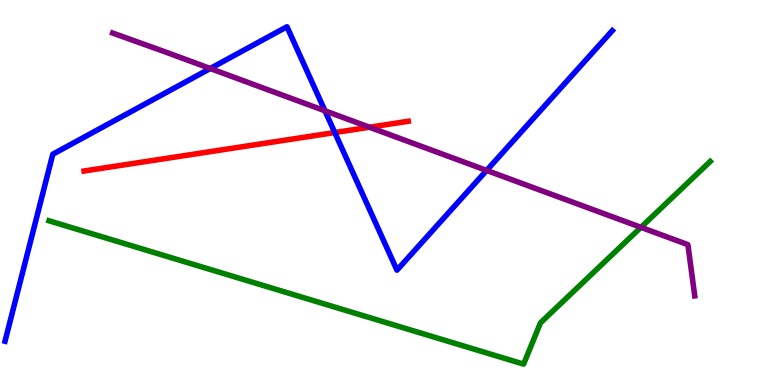[{'lines': ['blue', 'red'], 'intersections': [{'x': 4.32, 'y': 6.56}]}, {'lines': ['green', 'red'], 'intersections': []}, {'lines': ['purple', 'red'], 'intersections': [{'x': 4.77, 'y': 6.7}]}, {'lines': ['blue', 'green'], 'intersections': []}, {'lines': ['blue', 'purple'], 'intersections': [{'x': 2.71, 'y': 8.22}, {'x': 4.19, 'y': 7.12}, {'x': 6.28, 'y': 5.57}]}, {'lines': ['green', 'purple'], 'intersections': [{'x': 8.27, 'y': 4.1}]}]